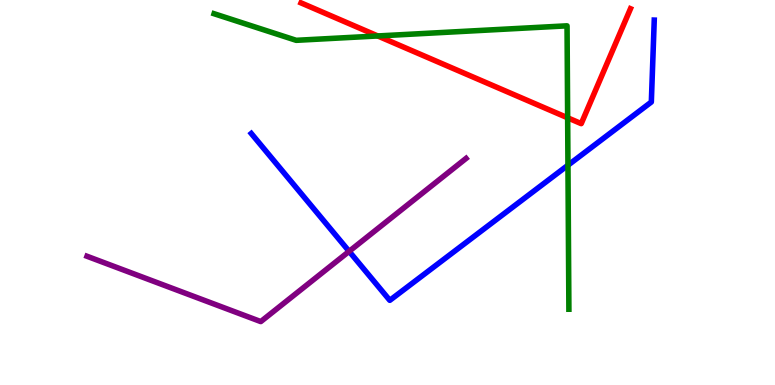[{'lines': ['blue', 'red'], 'intersections': []}, {'lines': ['green', 'red'], 'intersections': [{'x': 4.87, 'y': 9.07}, {'x': 7.32, 'y': 6.94}]}, {'lines': ['purple', 'red'], 'intersections': []}, {'lines': ['blue', 'green'], 'intersections': [{'x': 7.33, 'y': 5.71}]}, {'lines': ['blue', 'purple'], 'intersections': [{'x': 4.5, 'y': 3.47}]}, {'lines': ['green', 'purple'], 'intersections': []}]